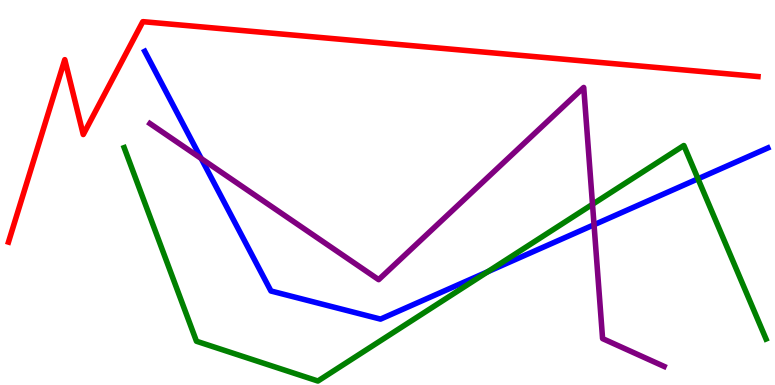[{'lines': ['blue', 'red'], 'intersections': []}, {'lines': ['green', 'red'], 'intersections': []}, {'lines': ['purple', 'red'], 'intersections': []}, {'lines': ['blue', 'green'], 'intersections': [{'x': 6.29, 'y': 2.94}, {'x': 9.01, 'y': 5.36}]}, {'lines': ['blue', 'purple'], 'intersections': [{'x': 2.6, 'y': 5.88}, {'x': 7.66, 'y': 4.16}]}, {'lines': ['green', 'purple'], 'intersections': [{'x': 7.65, 'y': 4.69}]}]